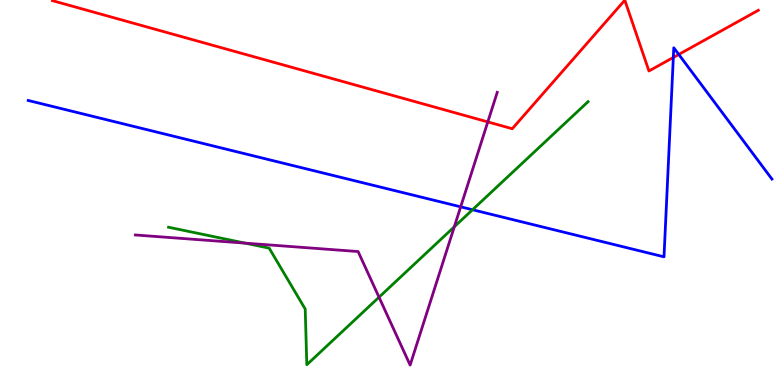[{'lines': ['blue', 'red'], 'intersections': [{'x': 8.69, 'y': 8.51}, {'x': 8.76, 'y': 8.59}]}, {'lines': ['green', 'red'], 'intersections': []}, {'lines': ['purple', 'red'], 'intersections': [{'x': 6.29, 'y': 6.83}]}, {'lines': ['blue', 'green'], 'intersections': [{'x': 6.1, 'y': 4.55}]}, {'lines': ['blue', 'purple'], 'intersections': [{'x': 5.94, 'y': 4.63}]}, {'lines': ['green', 'purple'], 'intersections': [{'x': 3.16, 'y': 3.68}, {'x': 4.89, 'y': 2.28}, {'x': 5.86, 'y': 4.11}]}]